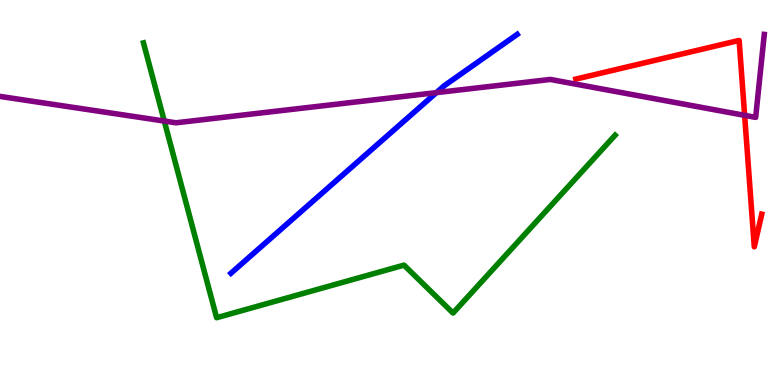[{'lines': ['blue', 'red'], 'intersections': []}, {'lines': ['green', 'red'], 'intersections': []}, {'lines': ['purple', 'red'], 'intersections': [{'x': 9.61, 'y': 7.0}]}, {'lines': ['blue', 'green'], 'intersections': []}, {'lines': ['blue', 'purple'], 'intersections': [{'x': 5.63, 'y': 7.59}]}, {'lines': ['green', 'purple'], 'intersections': [{'x': 2.12, 'y': 6.86}]}]